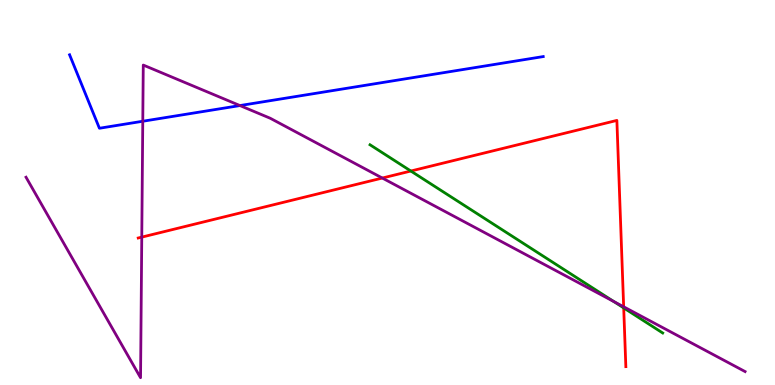[{'lines': ['blue', 'red'], 'intersections': []}, {'lines': ['green', 'red'], 'intersections': [{'x': 5.3, 'y': 5.56}, {'x': 8.05, 'y': 2.0}]}, {'lines': ['purple', 'red'], 'intersections': [{'x': 1.83, 'y': 3.84}, {'x': 4.93, 'y': 5.38}, {'x': 8.05, 'y': 2.03}]}, {'lines': ['blue', 'green'], 'intersections': []}, {'lines': ['blue', 'purple'], 'intersections': [{'x': 1.84, 'y': 6.85}, {'x': 3.1, 'y': 7.26}]}, {'lines': ['green', 'purple'], 'intersections': [{'x': 7.92, 'y': 2.17}]}]